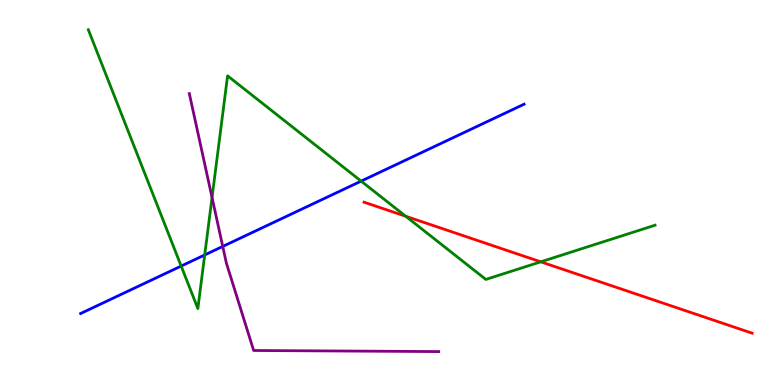[{'lines': ['blue', 'red'], 'intersections': []}, {'lines': ['green', 'red'], 'intersections': [{'x': 5.23, 'y': 4.38}, {'x': 6.98, 'y': 3.2}]}, {'lines': ['purple', 'red'], 'intersections': []}, {'lines': ['blue', 'green'], 'intersections': [{'x': 2.34, 'y': 3.09}, {'x': 2.64, 'y': 3.38}, {'x': 4.66, 'y': 5.3}]}, {'lines': ['blue', 'purple'], 'intersections': [{'x': 2.87, 'y': 3.6}]}, {'lines': ['green', 'purple'], 'intersections': [{'x': 2.74, 'y': 4.87}]}]